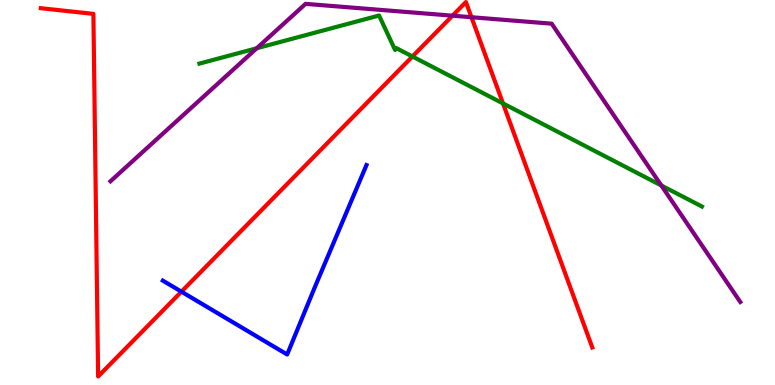[{'lines': ['blue', 'red'], 'intersections': [{'x': 2.34, 'y': 2.42}]}, {'lines': ['green', 'red'], 'intersections': [{'x': 5.32, 'y': 8.53}, {'x': 6.49, 'y': 7.31}]}, {'lines': ['purple', 'red'], 'intersections': [{'x': 5.84, 'y': 9.59}, {'x': 6.08, 'y': 9.55}]}, {'lines': ['blue', 'green'], 'intersections': []}, {'lines': ['blue', 'purple'], 'intersections': []}, {'lines': ['green', 'purple'], 'intersections': [{'x': 3.31, 'y': 8.75}, {'x': 8.53, 'y': 5.18}]}]